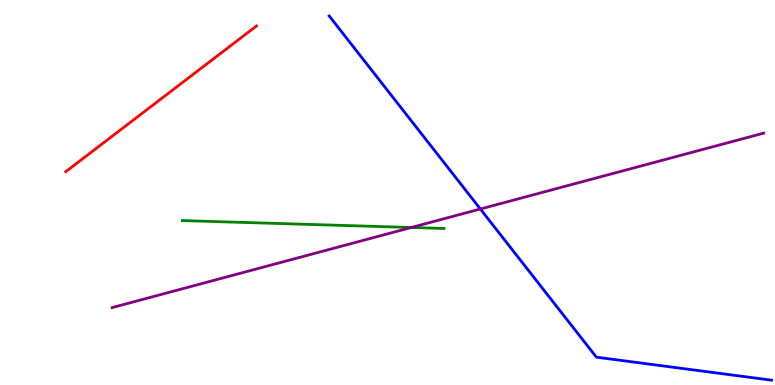[{'lines': ['blue', 'red'], 'intersections': []}, {'lines': ['green', 'red'], 'intersections': []}, {'lines': ['purple', 'red'], 'intersections': []}, {'lines': ['blue', 'green'], 'intersections': []}, {'lines': ['blue', 'purple'], 'intersections': [{'x': 6.2, 'y': 4.57}]}, {'lines': ['green', 'purple'], 'intersections': [{'x': 5.31, 'y': 4.09}]}]